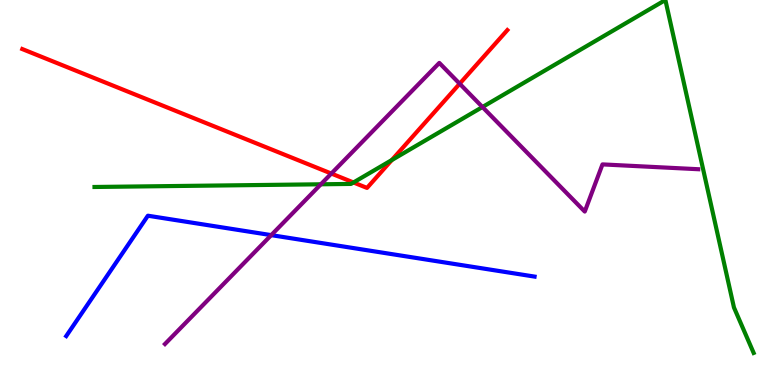[{'lines': ['blue', 'red'], 'intersections': []}, {'lines': ['green', 'red'], 'intersections': [{'x': 4.56, 'y': 5.26}, {'x': 5.06, 'y': 5.84}]}, {'lines': ['purple', 'red'], 'intersections': [{'x': 4.28, 'y': 5.49}, {'x': 5.93, 'y': 7.83}]}, {'lines': ['blue', 'green'], 'intersections': []}, {'lines': ['blue', 'purple'], 'intersections': [{'x': 3.5, 'y': 3.89}]}, {'lines': ['green', 'purple'], 'intersections': [{'x': 4.14, 'y': 5.21}, {'x': 6.23, 'y': 7.22}]}]